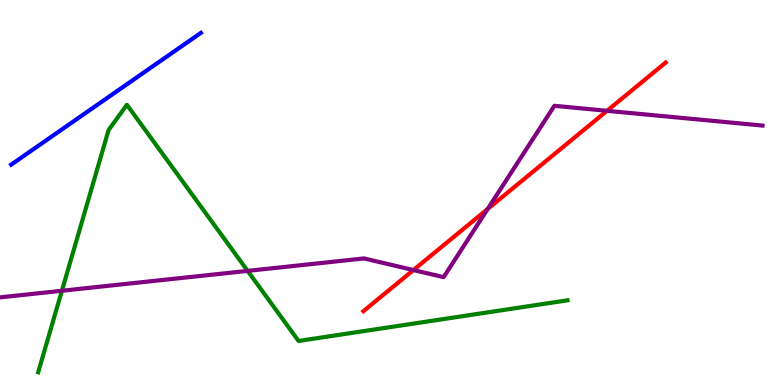[{'lines': ['blue', 'red'], 'intersections': []}, {'lines': ['green', 'red'], 'intersections': []}, {'lines': ['purple', 'red'], 'intersections': [{'x': 5.33, 'y': 2.99}, {'x': 6.29, 'y': 4.57}, {'x': 7.83, 'y': 7.12}]}, {'lines': ['blue', 'green'], 'intersections': []}, {'lines': ['blue', 'purple'], 'intersections': []}, {'lines': ['green', 'purple'], 'intersections': [{'x': 0.799, 'y': 2.45}, {'x': 3.2, 'y': 2.96}]}]